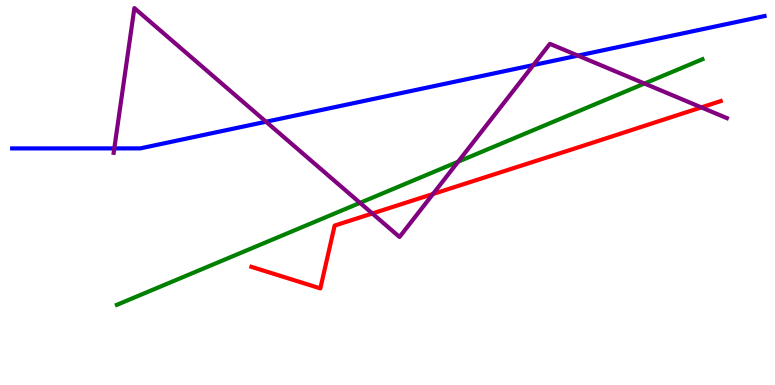[{'lines': ['blue', 'red'], 'intersections': []}, {'lines': ['green', 'red'], 'intersections': []}, {'lines': ['purple', 'red'], 'intersections': [{'x': 4.8, 'y': 4.46}, {'x': 5.59, 'y': 4.96}, {'x': 9.05, 'y': 7.21}]}, {'lines': ['blue', 'green'], 'intersections': []}, {'lines': ['blue', 'purple'], 'intersections': [{'x': 1.47, 'y': 6.15}, {'x': 3.43, 'y': 6.84}, {'x': 6.88, 'y': 8.31}, {'x': 7.46, 'y': 8.56}]}, {'lines': ['green', 'purple'], 'intersections': [{'x': 4.65, 'y': 4.73}, {'x': 5.91, 'y': 5.8}, {'x': 8.32, 'y': 7.83}]}]